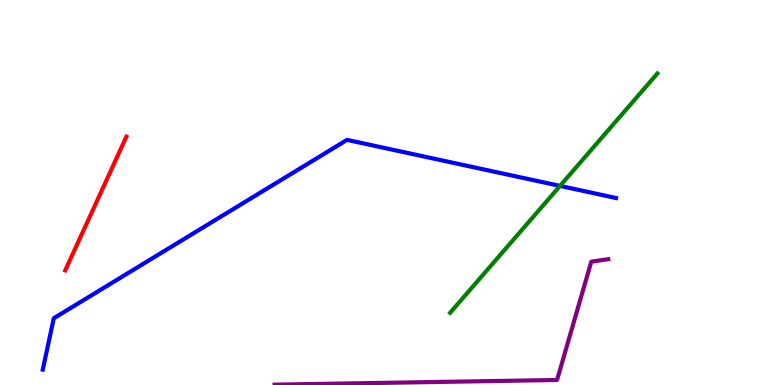[{'lines': ['blue', 'red'], 'intersections': []}, {'lines': ['green', 'red'], 'intersections': []}, {'lines': ['purple', 'red'], 'intersections': []}, {'lines': ['blue', 'green'], 'intersections': [{'x': 7.23, 'y': 5.17}]}, {'lines': ['blue', 'purple'], 'intersections': []}, {'lines': ['green', 'purple'], 'intersections': []}]